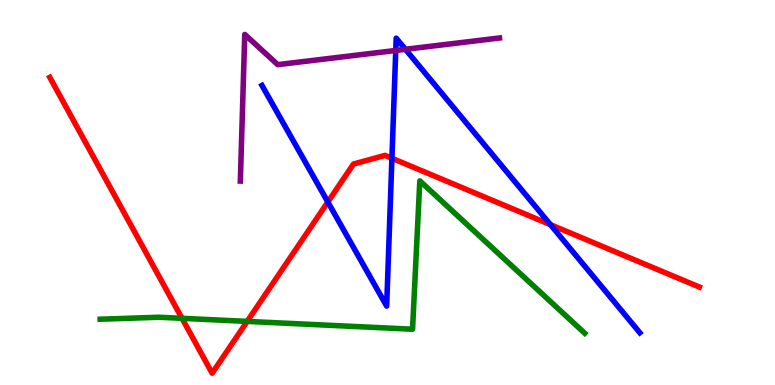[{'lines': ['blue', 'red'], 'intersections': [{'x': 4.23, 'y': 4.75}, {'x': 5.06, 'y': 5.89}, {'x': 7.1, 'y': 4.16}]}, {'lines': ['green', 'red'], 'intersections': [{'x': 2.35, 'y': 1.73}, {'x': 3.19, 'y': 1.65}]}, {'lines': ['purple', 'red'], 'intersections': []}, {'lines': ['blue', 'green'], 'intersections': []}, {'lines': ['blue', 'purple'], 'intersections': [{'x': 5.11, 'y': 8.69}, {'x': 5.23, 'y': 8.72}]}, {'lines': ['green', 'purple'], 'intersections': []}]